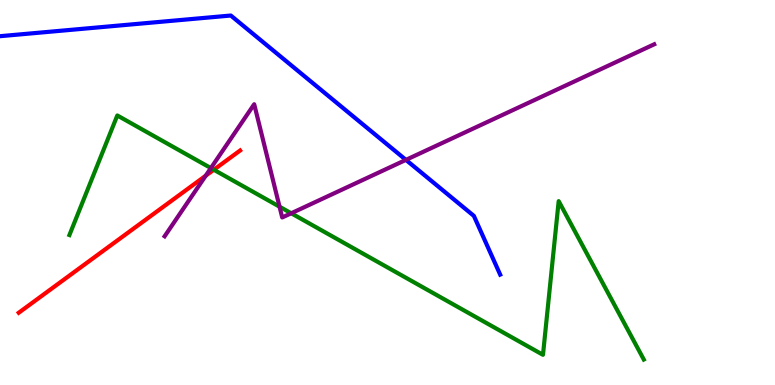[{'lines': ['blue', 'red'], 'intersections': []}, {'lines': ['green', 'red'], 'intersections': [{'x': 2.76, 'y': 5.59}]}, {'lines': ['purple', 'red'], 'intersections': [{'x': 2.65, 'y': 5.44}]}, {'lines': ['blue', 'green'], 'intersections': []}, {'lines': ['blue', 'purple'], 'intersections': [{'x': 5.24, 'y': 5.85}]}, {'lines': ['green', 'purple'], 'intersections': [{'x': 2.72, 'y': 5.63}, {'x': 3.61, 'y': 4.63}, {'x': 3.76, 'y': 4.46}]}]